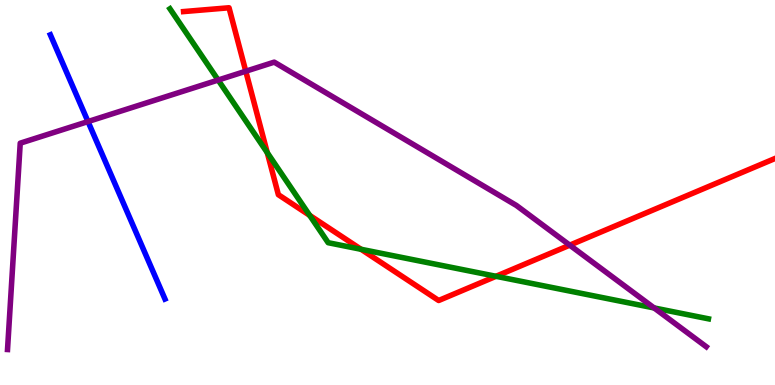[{'lines': ['blue', 'red'], 'intersections': []}, {'lines': ['green', 'red'], 'intersections': [{'x': 3.45, 'y': 6.03}, {'x': 4.0, 'y': 4.41}, {'x': 4.66, 'y': 3.52}, {'x': 6.4, 'y': 2.82}]}, {'lines': ['purple', 'red'], 'intersections': [{'x': 3.17, 'y': 8.15}, {'x': 7.35, 'y': 3.63}]}, {'lines': ['blue', 'green'], 'intersections': []}, {'lines': ['blue', 'purple'], 'intersections': [{'x': 1.14, 'y': 6.84}]}, {'lines': ['green', 'purple'], 'intersections': [{'x': 2.81, 'y': 7.92}, {'x': 8.44, 'y': 2.0}]}]